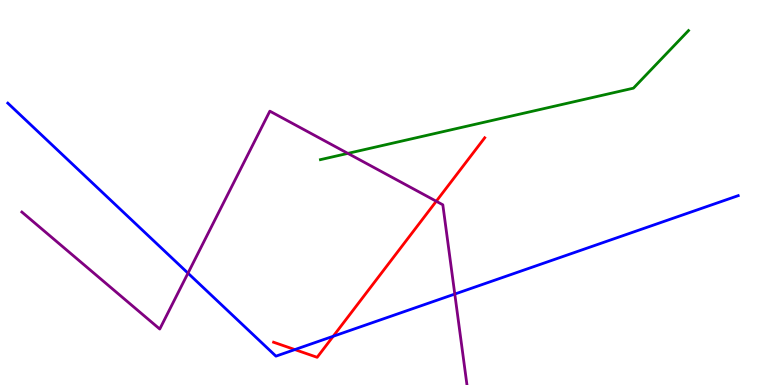[{'lines': ['blue', 'red'], 'intersections': [{'x': 3.8, 'y': 0.92}, {'x': 4.3, 'y': 1.27}]}, {'lines': ['green', 'red'], 'intersections': []}, {'lines': ['purple', 'red'], 'intersections': [{'x': 5.63, 'y': 4.77}]}, {'lines': ['blue', 'green'], 'intersections': []}, {'lines': ['blue', 'purple'], 'intersections': [{'x': 2.43, 'y': 2.9}, {'x': 5.87, 'y': 2.36}]}, {'lines': ['green', 'purple'], 'intersections': [{'x': 4.49, 'y': 6.02}]}]